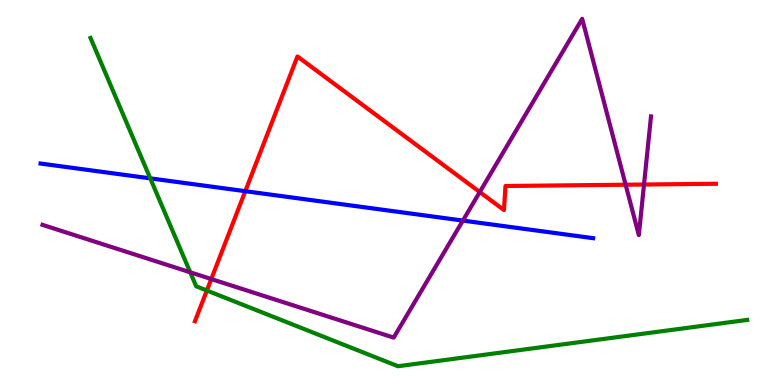[{'lines': ['blue', 'red'], 'intersections': [{'x': 3.17, 'y': 5.03}]}, {'lines': ['green', 'red'], 'intersections': [{'x': 2.67, 'y': 2.45}]}, {'lines': ['purple', 'red'], 'intersections': [{'x': 2.73, 'y': 2.75}, {'x': 6.19, 'y': 5.01}, {'x': 8.07, 'y': 5.2}, {'x': 8.31, 'y': 5.21}]}, {'lines': ['blue', 'green'], 'intersections': [{'x': 1.94, 'y': 5.37}]}, {'lines': ['blue', 'purple'], 'intersections': [{'x': 5.97, 'y': 4.27}]}, {'lines': ['green', 'purple'], 'intersections': [{'x': 2.45, 'y': 2.93}]}]